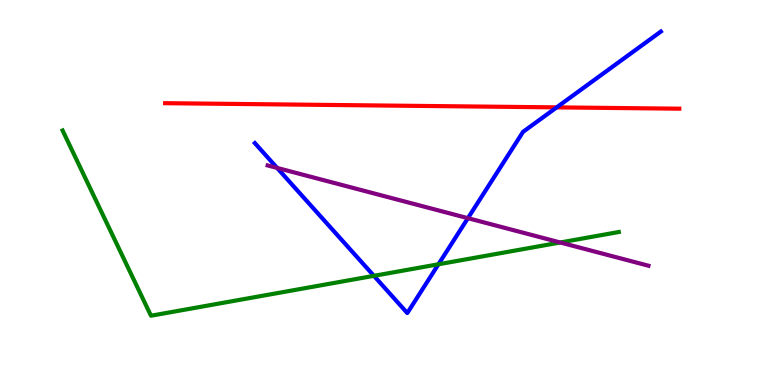[{'lines': ['blue', 'red'], 'intersections': [{'x': 7.18, 'y': 7.21}]}, {'lines': ['green', 'red'], 'intersections': []}, {'lines': ['purple', 'red'], 'intersections': []}, {'lines': ['blue', 'green'], 'intersections': [{'x': 4.82, 'y': 2.84}, {'x': 5.66, 'y': 3.14}]}, {'lines': ['blue', 'purple'], 'intersections': [{'x': 3.58, 'y': 5.64}, {'x': 6.04, 'y': 4.33}]}, {'lines': ['green', 'purple'], 'intersections': [{'x': 7.23, 'y': 3.7}]}]